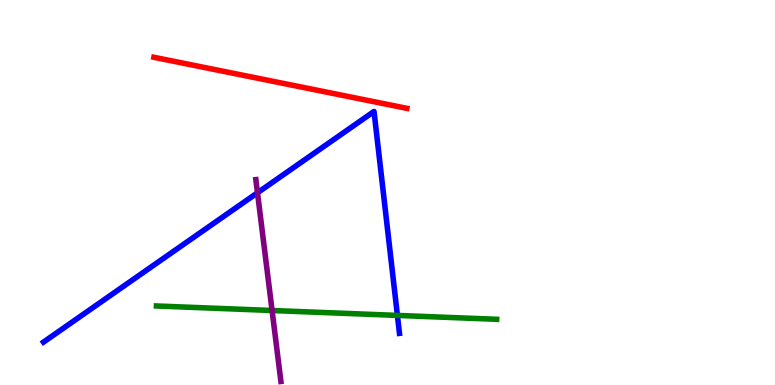[{'lines': ['blue', 'red'], 'intersections': []}, {'lines': ['green', 'red'], 'intersections': []}, {'lines': ['purple', 'red'], 'intersections': []}, {'lines': ['blue', 'green'], 'intersections': [{'x': 5.13, 'y': 1.81}]}, {'lines': ['blue', 'purple'], 'intersections': [{'x': 3.32, 'y': 4.99}]}, {'lines': ['green', 'purple'], 'intersections': [{'x': 3.51, 'y': 1.93}]}]